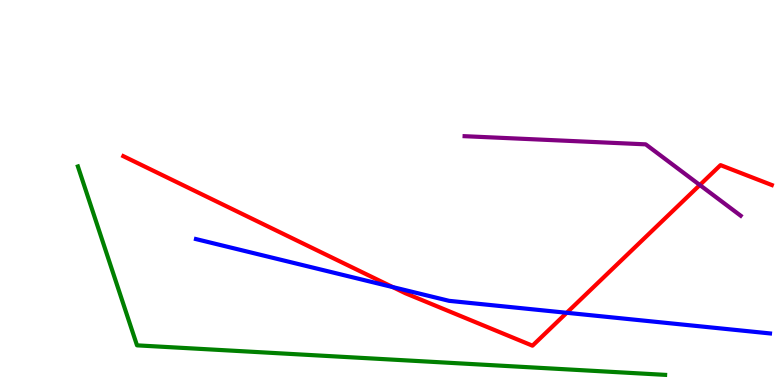[{'lines': ['blue', 'red'], 'intersections': [{'x': 5.07, 'y': 2.54}, {'x': 7.31, 'y': 1.88}]}, {'lines': ['green', 'red'], 'intersections': []}, {'lines': ['purple', 'red'], 'intersections': [{'x': 9.03, 'y': 5.19}]}, {'lines': ['blue', 'green'], 'intersections': []}, {'lines': ['blue', 'purple'], 'intersections': []}, {'lines': ['green', 'purple'], 'intersections': []}]